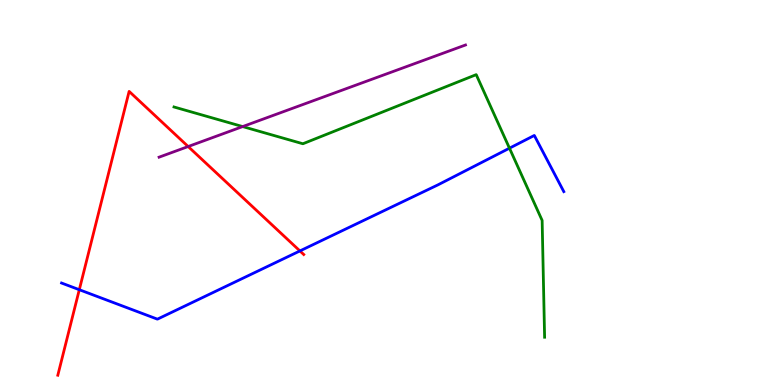[{'lines': ['blue', 'red'], 'intersections': [{'x': 1.02, 'y': 2.47}, {'x': 3.87, 'y': 3.48}]}, {'lines': ['green', 'red'], 'intersections': []}, {'lines': ['purple', 'red'], 'intersections': [{'x': 2.43, 'y': 6.19}]}, {'lines': ['blue', 'green'], 'intersections': [{'x': 6.57, 'y': 6.15}]}, {'lines': ['blue', 'purple'], 'intersections': []}, {'lines': ['green', 'purple'], 'intersections': [{'x': 3.13, 'y': 6.71}]}]